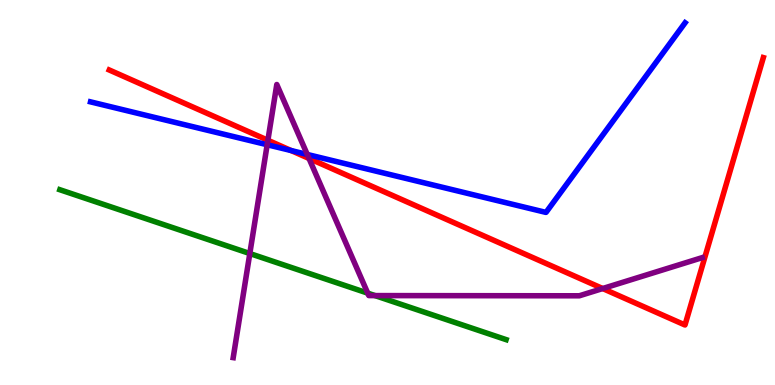[{'lines': ['blue', 'red'], 'intersections': [{'x': 3.76, 'y': 6.09}]}, {'lines': ['green', 'red'], 'intersections': []}, {'lines': ['purple', 'red'], 'intersections': [{'x': 3.46, 'y': 6.36}, {'x': 3.99, 'y': 5.88}, {'x': 7.78, 'y': 2.51}]}, {'lines': ['blue', 'green'], 'intersections': []}, {'lines': ['blue', 'purple'], 'intersections': [{'x': 3.45, 'y': 6.24}, {'x': 3.96, 'y': 5.99}]}, {'lines': ['green', 'purple'], 'intersections': [{'x': 3.22, 'y': 3.41}, {'x': 4.74, 'y': 2.39}, {'x': 4.84, 'y': 2.32}]}]